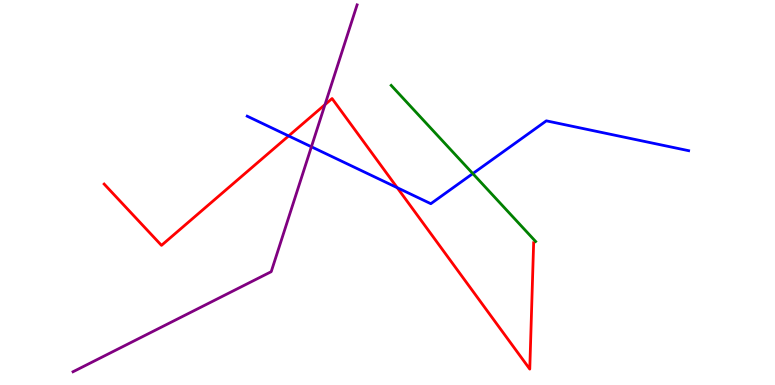[{'lines': ['blue', 'red'], 'intersections': [{'x': 3.72, 'y': 6.47}, {'x': 5.13, 'y': 5.13}]}, {'lines': ['green', 'red'], 'intersections': []}, {'lines': ['purple', 'red'], 'intersections': [{'x': 4.19, 'y': 7.28}]}, {'lines': ['blue', 'green'], 'intersections': [{'x': 6.1, 'y': 5.49}]}, {'lines': ['blue', 'purple'], 'intersections': [{'x': 4.02, 'y': 6.19}]}, {'lines': ['green', 'purple'], 'intersections': []}]